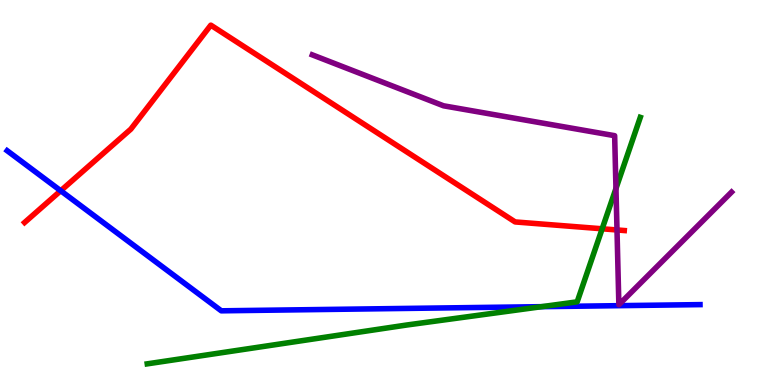[{'lines': ['blue', 'red'], 'intersections': [{'x': 0.784, 'y': 5.05}]}, {'lines': ['green', 'red'], 'intersections': [{'x': 7.77, 'y': 4.06}]}, {'lines': ['purple', 'red'], 'intersections': [{'x': 7.96, 'y': 4.03}]}, {'lines': ['blue', 'green'], 'intersections': [{'x': 6.99, 'y': 2.03}]}, {'lines': ['blue', 'purple'], 'intersections': []}, {'lines': ['green', 'purple'], 'intersections': [{'x': 7.95, 'y': 5.1}]}]